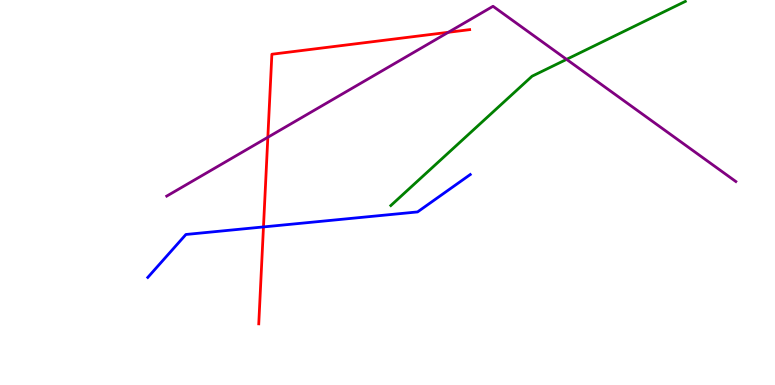[{'lines': ['blue', 'red'], 'intersections': [{'x': 3.4, 'y': 4.11}]}, {'lines': ['green', 'red'], 'intersections': []}, {'lines': ['purple', 'red'], 'intersections': [{'x': 3.46, 'y': 6.43}, {'x': 5.78, 'y': 9.16}]}, {'lines': ['blue', 'green'], 'intersections': []}, {'lines': ['blue', 'purple'], 'intersections': []}, {'lines': ['green', 'purple'], 'intersections': [{'x': 7.31, 'y': 8.46}]}]